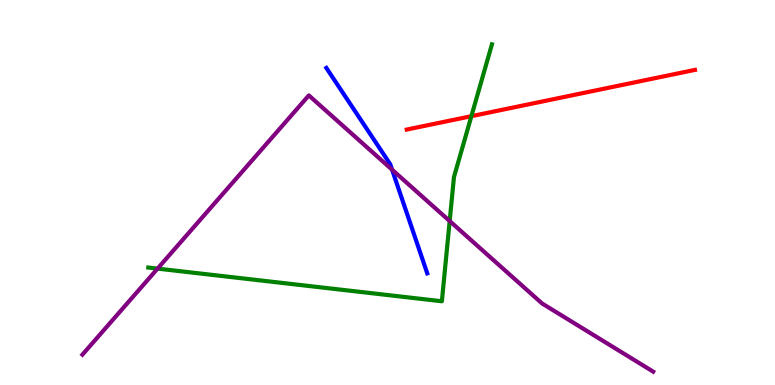[{'lines': ['blue', 'red'], 'intersections': []}, {'lines': ['green', 'red'], 'intersections': [{'x': 6.08, 'y': 6.98}]}, {'lines': ['purple', 'red'], 'intersections': []}, {'lines': ['blue', 'green'], 'intersections': []}, {'lines': ['blue', 'purple'], 'intersections': [{'x': 5.06, 'y': 5.59}]}, {'lines': ['green', 'purple'], 'intersections': [{'x': 2.03, 'y': 3.02}, {'x': 5.8, 'y': 4.26}]}]